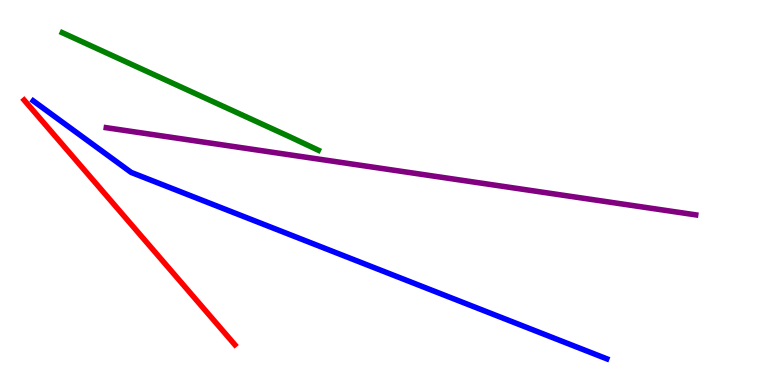[{'lines': ['blue', 'red'], 'intersections': []}, {'lines': ['green', 'red'], 'intersections': []}, {'lines': ['purple', 'red'], 'intersections': []}, {'lines': ['blue', 'green'], 'intersections': []}, {'lines': ['blue', 'purple'], 'intersections': []}, {'lines': ['green', 'purple'], 'intersections': []}]